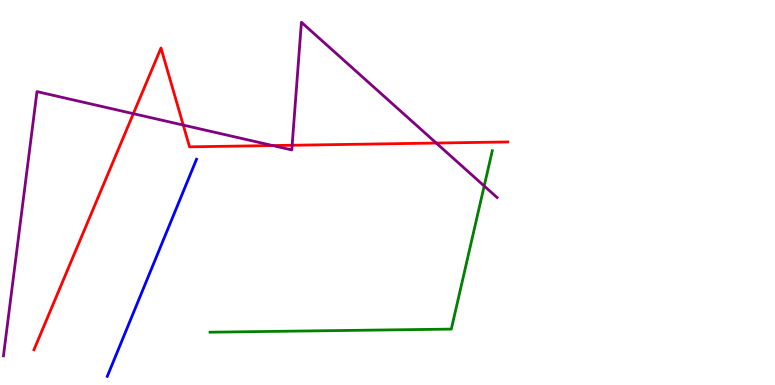[{'lines': ['blue', 'red'], 'intersections': []}, {'lines': ['green', 'red'], 'intersections': []}, {'lines': ['purple', 'red'], 'intersections': [{'x': 1.72, 'y': 7.05}, {'x': 2.36, 'y': 6.75}, {'x': 3.52, 'y': 6.22}, {'x': 3.77, 'y': 6.23}, {'x': 5.63, 'y': 6.28}]}, {'lines': ['blue', 'green'], 'intersections': []}, {'lines': ['blue', 'purple'], 'intersections': []}, {'lines': ['green', 'purple'], 'intersections': [{'x': 6.25, 'y': 5.17}]}]